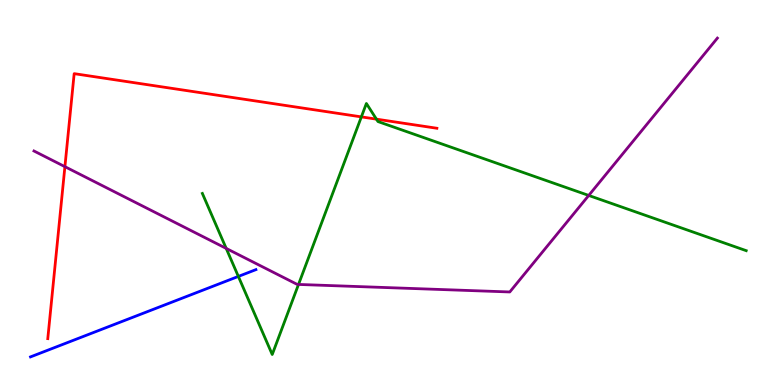[{'lines': ['blue', 'red'], 'intersections': []}, {'lines': ['green', 'red'], 'intersections': [{'x': 4.66, 'y': 6.96}, {'x': 4.86, 'y': 6.91}]}, {'lines': ['purple', 'red'], 'intersections': [{'x': 0.838, 'y': 5.67}]}, {'lines': ['blue', 'green'], 'intersections': [{'x': 3.08, 'y': 2.82}]}, {'lines': ['blue', 'purple'], 'intersections': []}, {'lines': ['green', 'purple'], 'intersections': [{'x': 2.92, 'y': 3.55}, {'x': 3.85, 'y': 2.61}, {'x': 7.6, 'y': 4.92}]}]